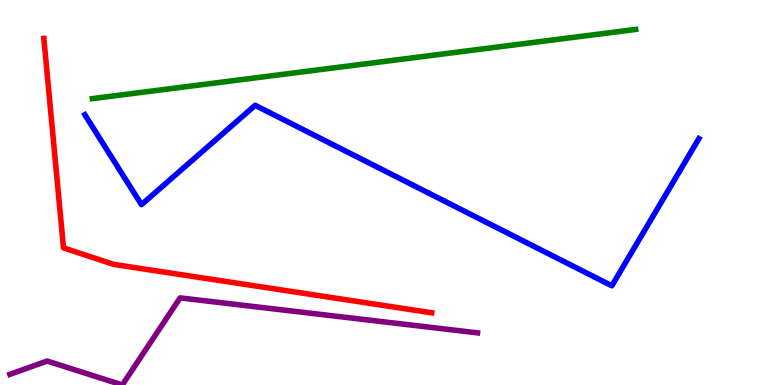[{'lines': ['blue', 'red'], 'intersections': []}, {'lines': ['green', 'red'], 'intersections': []}, {'lines': ['purple', 'red'], 'intersections': []}, {'lines': ['blue', 'green'], 'intersections': []}, {'lines': ['blue', 'purple'], 'intersections': []}, {'lines': ['green', 'purple'], 'intersections': []}]